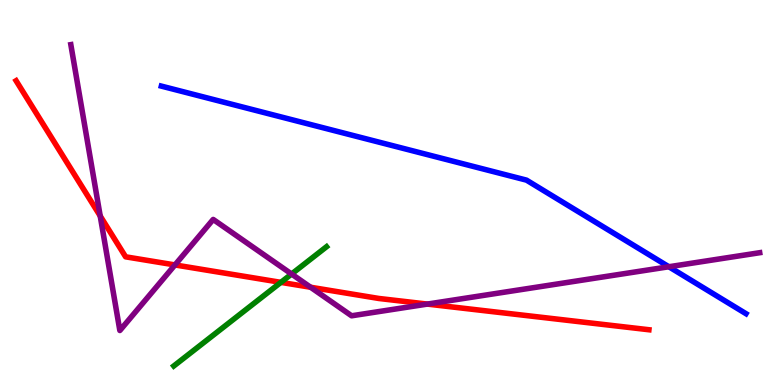[{'lines': ['blue', 'red'], 'intersections': []}, {'lines': ['green', 'red'], 'intersections': [{'x': 3.62, 'y': 2.67}]}, {'lines': ['purple', 'red'], 'intersections': [{'x': 1.29, 'y': 4.39}, {'x': 2.26, 'y': 3.12}, {'x': 4.01, 'y': 2.54}, {'x': 5.51, 'y': 2.1}]}, {'lines': ['blue', 'green'], 'intersections': []}, {'lines': ['blue', 'purple'], 'intersections': [{'x': 8.63, 'y': 3.07}]}, {'lines': ['green', 'purple'], 'intersections': [{'x': 3.76, 'y': 2.88}]}]